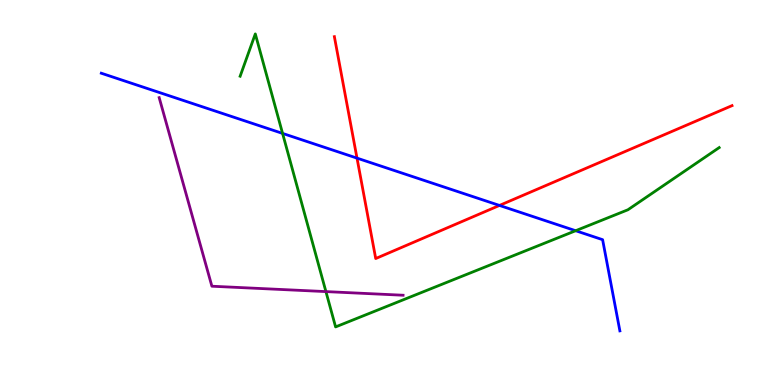[{'lines': ['blue', 'red'], 'intersections': [{'x': 4.61, 'y': 5.89}, {'x': 6.44, 'y': 4.66}]}, {'lines': ['green', 'red'], 'intersections': []}, {'lines': ['purple', 'red'], 'intersections': []}, {'lines': ['blue', 'green'], 'intersections': [{'x': 3.65, 'y': 6.53}, {'x': 7.43, 'y': 4.01}]}, {'lines': ['blue', 'purple'], 'intersections': []}, {'lines': ['green', 'purple'], 'intersections': [{'x': 4.21, 'y': 2.43}]}]